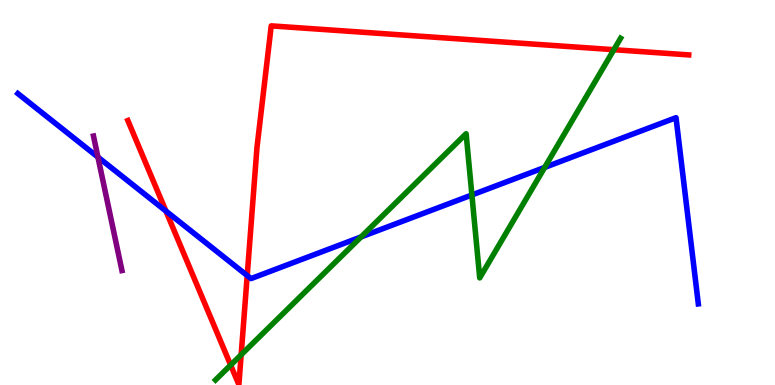[{'lines': ['blue', 'red'], 'intersections': [{'x': 2.14, 'y': 4.52}, {'x': 3.19, 'y': 2.84}]}, {'lines': ['green', 'red'], 'intersections': [{'x': 2.98, 'y': 0.517}, {'x': 3.11, 'y': 0.786}, {'x': 7.92, 'y': 8.71}]}, {'lines': ['purple', 'red'], 'intersections': []}, {'lines': ['blue', 'green'], 'intersections': [{'x': 4.66, 'y': 3.85}, {'x': 6.09, 'y': 4.94}, {'x': 7.03, 'y': 5.65}]}, {'lines': ['blue', 'purple'], 'intersections': [{'x': 1.26, 'y': 5.92}]}, {'lines': ['green', 'purple'], 'intersections': []}]